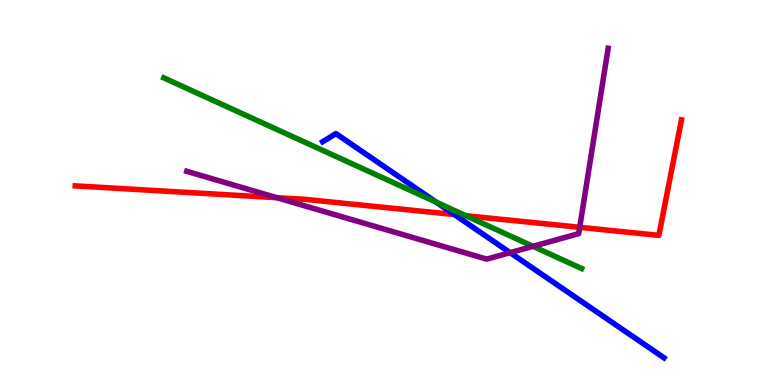[{'lines': ['blue', 'red'], 'intersections': [{'x': 5.86, 'y': 4.43}]}, {'lines': ['green', 'red'], 'intersections': [{'x': 6.01, 'y': 4.4}]}, {'lines': ['purple', 'red'], 'intersections': [{'x': 3.57, 'y': 4.87}, {'x': 7.48, 'y': 4.1}]}, {'lines': ['blue', 'green'], 'intersections': [{'x': 5.63, 'y': 4.75}]}, {'lines': ['blue', 'purple'], 'intersections': [{'x': 6.58, 'y': 3.44}]}, {'lines': ['green', 'purple'], 'intersections': [{'x': 6.88, 'y': 3.6}]}]